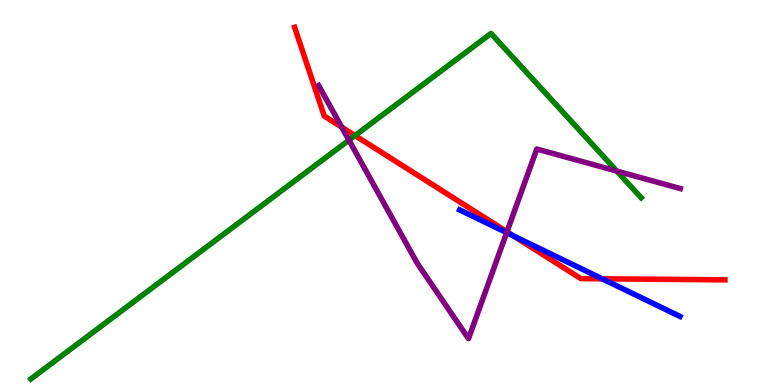[{'lines': ['blue', 'red'], 'intersections': [{'x': 6.62, 'y': 3.87}, {'x': 7.77, 'y': 2.76}]}, {'lines': ['green', 'red'], 'intersections': [{'x': 4.58, 'y': 6.48}]}, {'lines': ['purple', 'red'], 'intersections': [{'x': 4.41, 'y': 6.7}, {'x': 6.54, 'y': 3.98}]}, {'lines': ['blue', 'green'], 'intersections': []}, {'lines': ['blue', 'purple'], 'intersections': [{'x': 6.54, 'y': 3.96}]}, {'lines': ['green', 'purple'], 'intersections': [{'x': 4.5, 'y': 6.36}, {'x': 7.96, 'y': 5.56}]}]